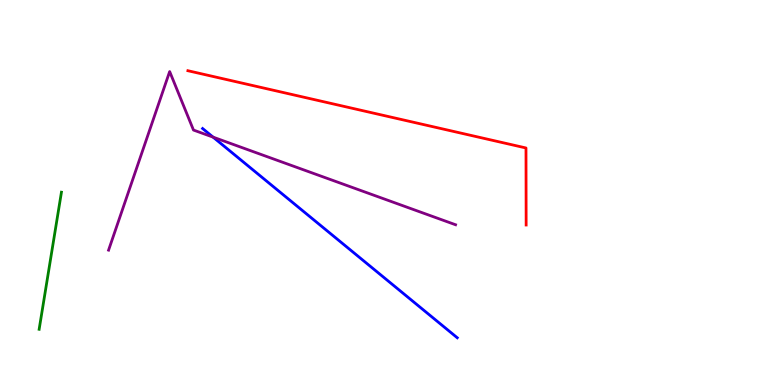[{'lines': ['blue', 'red'], 'intersections': []}, {'lines': ['green', 'red'], 'intersections': []}, {'lines': ['purple', 'red'], 'intersections': []}, {'lines': ['blue', 'green'], 'intersections': []}, {'lines': ['blue', 'purple'], 'intersections': [{'x': 2.75, 'y': 6.44}]}, {'lines': ['green', 'purple'], 'intersections': []}]